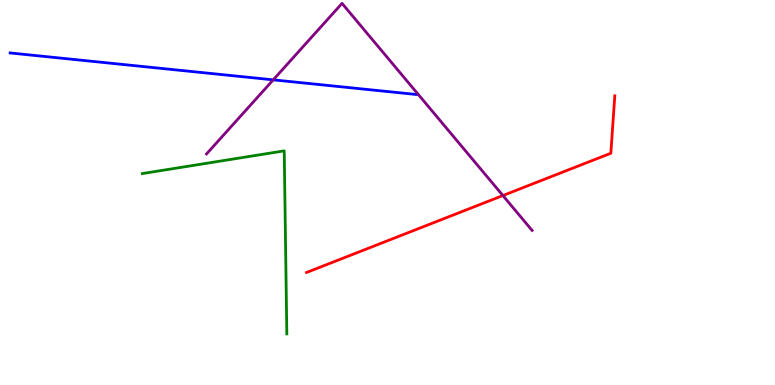[{'lines': ['blue', 'red'], 'intersections': []}, {'lines': ['green', 'red'], 'intersections': []}, {'lines': ['purple', 'red'], 'intersections': [{'x': 6.49, 'y': 4.92}]}, {'lines': ['blue', 'green'], 'intersections': []}, {'lines': ['blue', 'purple'], 'intersections': [{'x': 3.53, 'y': 7.93}]}, {'lines': ['green', 'purple'], 'intersections': []}]